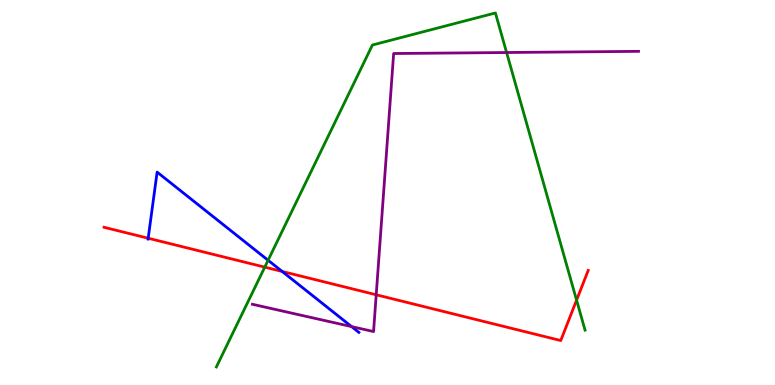[{'lines': ['blue', 'red'], 'intersections': [{'x': 1.91, 'y': 3.81}, {'x': 3.64, 'y': 2.95}]}, {'lines': ['green', 'red'], 'intersections': [{'x': 3.42, 'y': 3.06}, {'x': 7.44, 'y': 2.2}]}, {'lines': ['purple', 'red'], 'intersections': [{'x': 4.85, 'y': 2.34}]}, {'lines': ['blue', 'green'], 'intersections': [{'x': 3.46, 'y': 3.24}]}, {'lines': ['blue', 'purple'], 'intersections': [{'x': 4.54, 'y': 1.52}]}, {'lines': ['green', 'purple'], 'intersections': [{'x': 6.54, 'y': 8.64}]}]